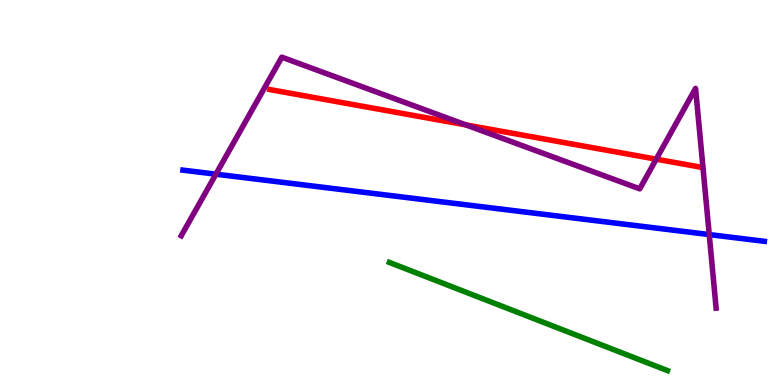[{'lines': ['blue', 'red'], 'intersections': []}, {'lines': ['green', 'red'], 'intersections': []}, {'lines': ['purple', 'red'], 'intersections': [{'x': 6.01, 'y': 6.76}, {'x': 8.47, 'y': 5.87}]}, {'lines': ['blue', 'green'], 'intersections': []}, {'lines': ['blue', 'purple'], 'intersections': [{'x': 2.79, 'y': 5.48}, {'x': 9.15, 'y': 3.91}]}, {'lines': ['green', 'purple'], 'intersections': []}]